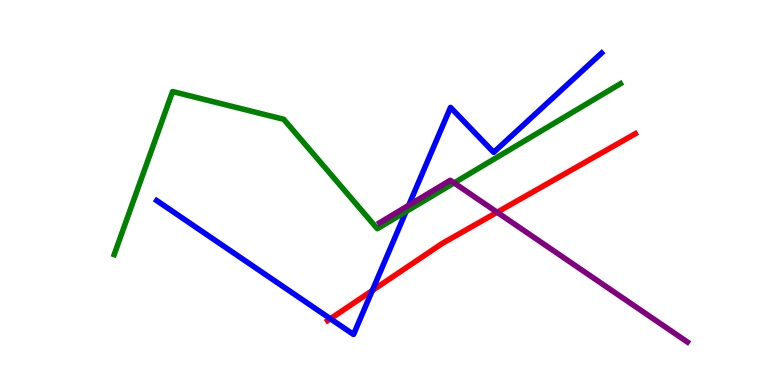[{'lines': ['blue', 'red'], 'intersections': [{'x': 4.26, 'y': 1.72}, {'x': 4.8, 'y': 2.45}]}, {'lines': ['green', 'red'], 'intersections': []}, {'lines': ['purple', 'red'], 'intersections': [{'x': 6.41, 'y': 4.49}]}, {'lines': ['blue', 'green'], 'intersections': [{'x': 5.24, 'y': 4.5}]}, {'lines': ['blue', 'purple'], 'intersections': [{'x': 5.27, 'y': 4.67}]}, {'lines': ['green', 'purple'], 'intersections': [{'x': 5.86, 'y': 5.25}]}]